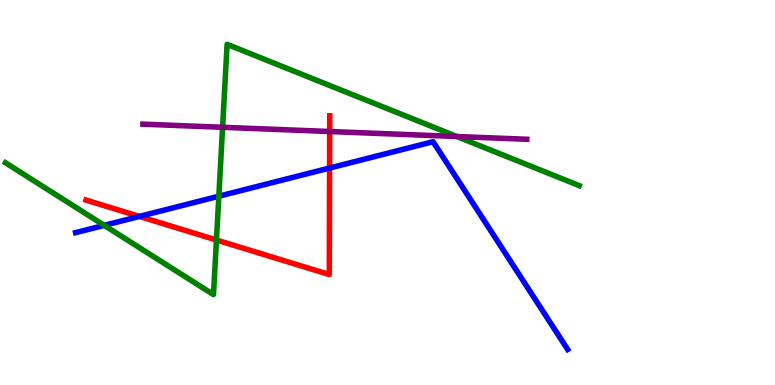[{'lines': ['blue', 'red'], 'intersections': [{'x': 1.8, 'y': 4.38}, {'x': 4.25, 'y': 5.64}]}, {'lines': ['green', 'red'], 'intersections': [{'x': 2.79, 'y': 3.77}]}, {'lines': ['purple', 'red'], 'intersections': [{'x': 4.25, 'y': 6.58}]}, {'lines': ['blue', 'green'], 'intersections': [{'x': 1.34, 'y': 4.15}, {'x': 2.82, 'y': 4.9}]}, {'lines': ['blue', 'purple'], 'intersections': []}, {'lines': ['green', 'purple'], 'intersections': [{'x': 2.87, 'y': 6.69}, {'x': 5.89, 'y': 6.45}]}]